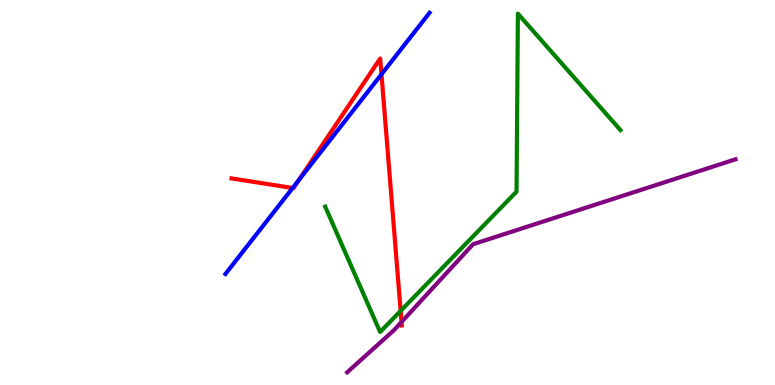[{'lines': ['blue', 'red'], 'intersections': [{'x': 3.78, 'y': 5.12}, {'x': 3.86, 'y': 5.33}, {'x': 4.92, 'y': 8.07}]}, {'lines': ['green', 'red'], 'intersections': [{'x': 5.17, 'y': 1.93}]}, {'lines': ['purple', 'red'], 'intersections': [{'x': 5.18, 'y': 1.64}]}, {'lines': ['blue', 'green'], 'intersections': []}, {'lines': ['blue', 'purple'], 'intersections': []}, {'lines': ['green', 'purple'], 'intersections': []}]